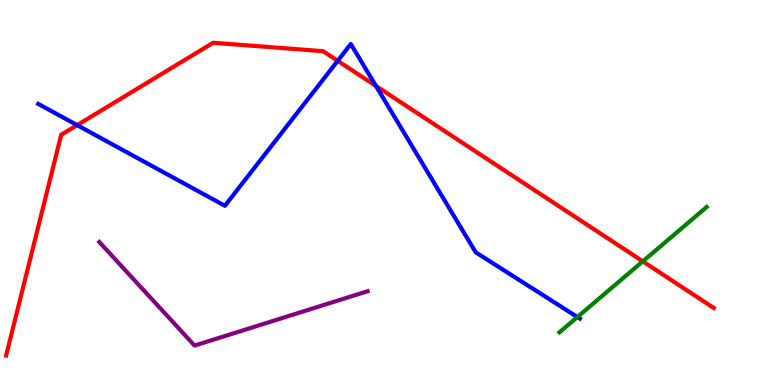[{'lines': ['blue', 'red'], 'intersections': [{'x': 0.995, 'y': 6.75}, {'x': 4.36, 'y': 8.42}, {'x': 4.85, 'y': 7.77}]}, {'lines': ['green', 'red'], 'intersections': [{'x': 8.29, 'y': 3.21}]}, {'lines': ['purple', 'red'], 'intersections': []}, {'lines': ['blue', 'green'], 'intersections': [{'x': 7.45, 'y': 1.77}]}, {'lines': ['blue', 'purple'], 'intersections': []}, {'lines': ['green', 'purple'], 'intersections': []}]